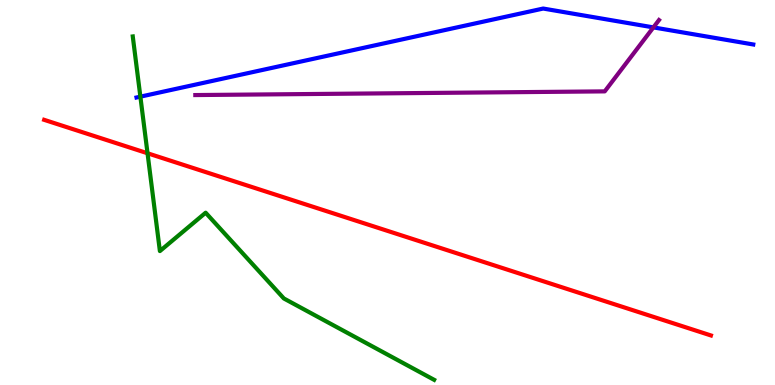[{'lines': ['blue', 'red'], 'intersections': []}, {'lines': ['green', 'red'], 'intersections': [{'x': 1.9, 'y': 6.02}]}, {'lines': ['purple', 'red'], 'intersections': []}, {'lines': ['blue', 'green'], 'intersections': [{'x': 1.81, 'y': 7.49}]}, {'lines': ['blue', 'purple'], 'intersections': [{'x': 8.43, 'y': 9.29}]}, {'lines': ['green', 'purple'], 'intersections': []}]